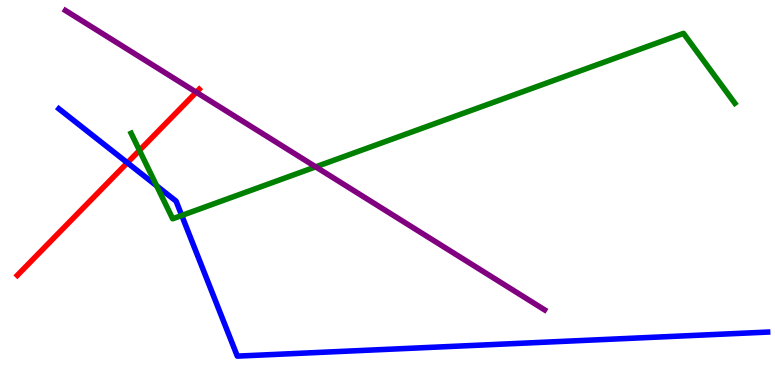[{'lines': ['blue', 'red'], 'intersections': [{'x': 1.64, 'y': 5.77}]}, {'lines': ['green', 'red'], 'intersections': [{'x': 1.8, 'y': 6.09}]}, {'lines': ['purple', 'red'], 'intersections': [{'x': 2.53, 'y': 7.6}]}, {'lines': ['blue', 'green'], 'intersections': [{'x': 2.02, 'y': 5.17}, {'x': 2.35, 'y': 4.4}]}, {'lines': ['blue', 'purple'], 'intersections': []}, {'lines': ['green', 'purple'], 'intersections': [{'x': 4.07, 'y': 5.67}]}]